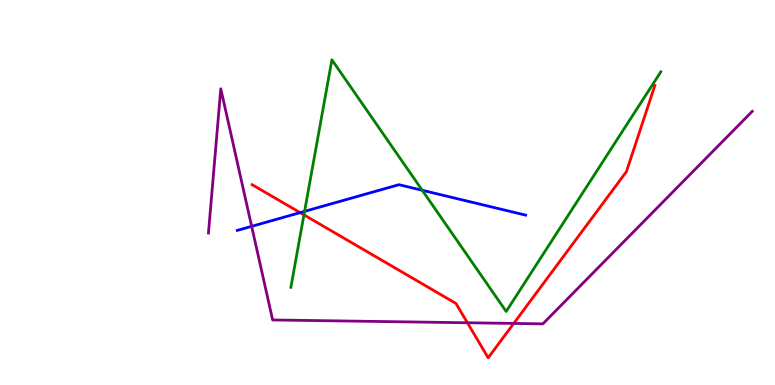[{'lines': ['blue', 'red'], 'intersections': [{'x': 3.87, 'y': 4.48}]}, {'lines': ['green', 'red'], 'intersections': [{'x': 3.92, 'y': 4.42}]}, {'lines': ['purple', 'red'], 'intersections': [{'x': 6.03, 'y': 1.62}, {'x': 6.63, 'y': 1.6}]}, {'lines': ['blue', 'green'], 'intersections': [{'x': 3.93, 'y': 4.51}, {'x': 5.45, 'y': 5.06}]}, {'lines': ['blue', 'purple'], 'intersections': [{'x': 3.25, 'y': 4.12}]}, {'lines': ['green', 'purple'], 'intersections': []}]